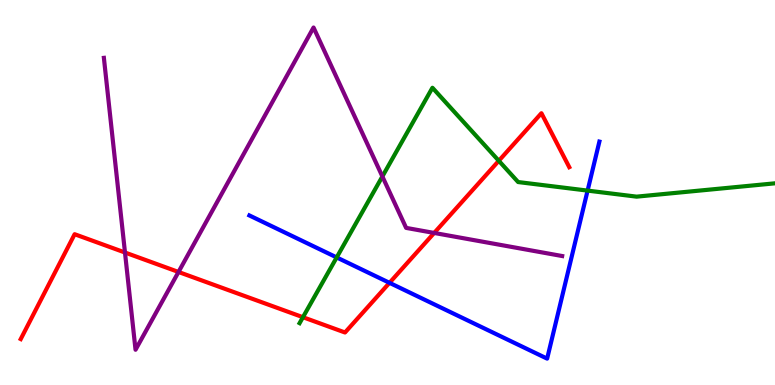[{'lines': ['blue', 'red'], 'intersections': [{'x': 5.03, 'y': 2.65}]}, {'lines': ['green', 'red'], 'intersections': [{'x': 3.91, 'y': 1.76}, {'x': 6.44, 'y': 5.82}]}, {'lines': ['purple', 'red'], 'intersections': [{'x': 1.61, 'y': 3.44}, {'x': 2.3, 'y': 2.94}, {'x': 5.6, 'y': 3.95}]}, {'lines': ['blue', 'green'], 'intersections': [{'x': 4.34, 'y': 3.31}, {'x': 7.58, 'y': 5.05}]}, {'lines': ['blue', 'purple'], 'intersections': []}, {'lines': ['green', 'purple'], 'intersections': [{'x': 4.93, 'y': 5.42}]}]